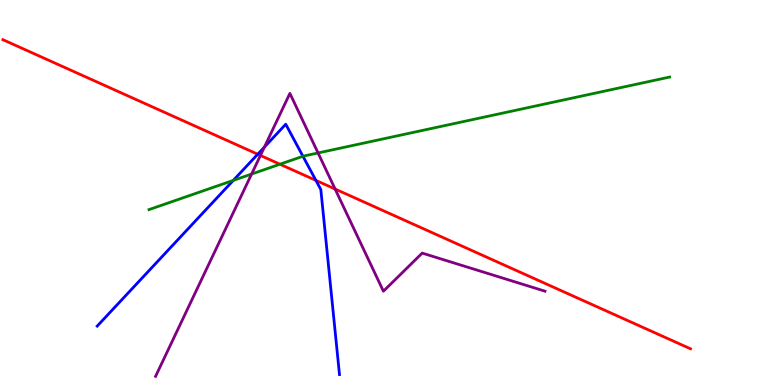[{'lines': ['blue', 'red'], 'intersections': [{'x': 3.33, 'y': 5.99}, {'x': 4.08, 'y': 5.31}]}, {'lines': ['green', 'red'], 'intersections': [{'x': 3.61, 'y': 5.73}]}, {'lines': ['purple', 'red'], 'intersections': [{'x': 3.36, 'y': 5.96}, {'x': 4.32, 'y': 5.09}]}, {'lines': ['blue', 'green'], 'intersections': [{'x': 3.01, 'y': 5.31}, {'x': 3.91, 'y': 5.94}]}, {'lines': ['blue', 'purple'], 'intersections': [{'x': 3.41, 'y': 6.18}]}, {'lines': ['green', 'purple'], 'intersections': [{'x': 3.25, 'y': 5.48}, {'x': 4.1, 'y': 6.03}]}]